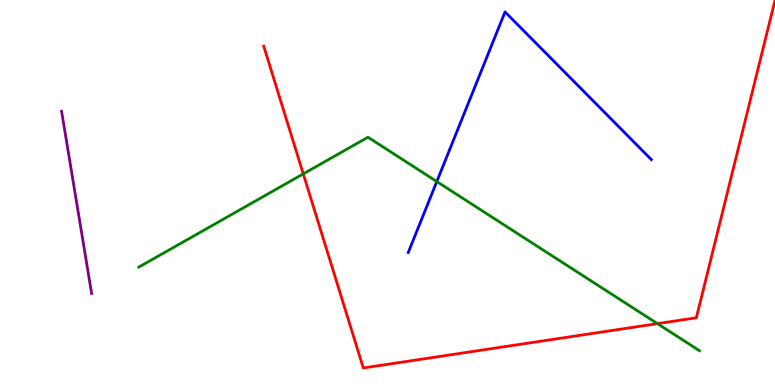[{'lines': ['blue', 'red'], 'intersections': []}, {'lines': ['green', 'red'], 'intersections': [{'x': 3.91, 'y': 5.48}, {'x': 8.48, 'y': 1.59}]}, {'lines': ['purple', 'red'], 'intersections': []}, {'lines': ['blue', 'green'], 'intersections': [{'x': 5.64, 'y': 5.28}]}, {'lines': ['blue', 'purple'], 'intersections': []}, {'lines': ['green', 'purple'], 'intersections': []}]